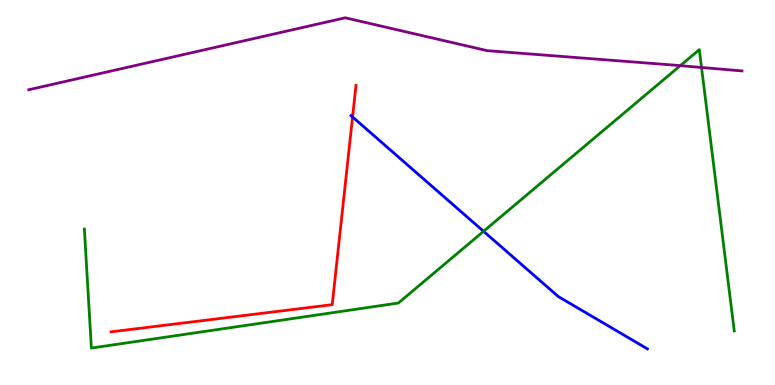[{'lines': ['blue', 'red'], 'intersections': [{'x': 4.55, 'y': 6.96}]}, {'lines': ['green', 'red'], 'intersections': []}, {'lines': ['purple', 'red'], 'intersections': []}, {'lines': ['blue', 'green'], 'intersections': [{'x': 6.24, 'y': 3.99}]}, {'lines': ['blue', 'purple'], 'intersections': []}, {'lines': ['green', 'purple'], 'intersections': [{'x': 8.78, 'y': 8.29}, {'x': 9.05, 'y': 8.25}]}]